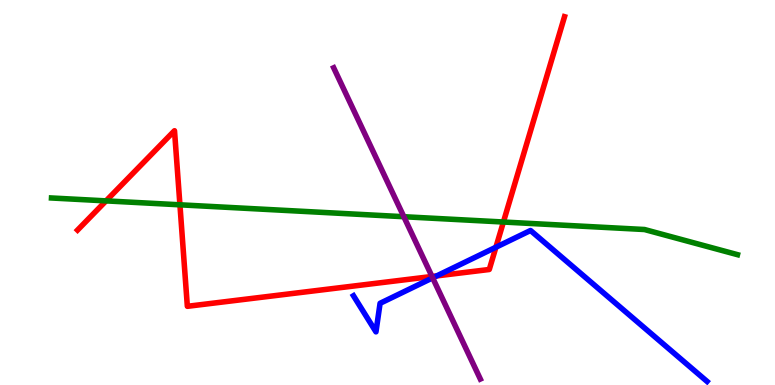[{'lines': ['blue', 'red'], 'intersections': [{'x': 5.63, 'y': 2.83}, {'x': 6.4, 'y': 3.58}]}, {'lines': ['green', 'red'], 'intersections': [{'x': 1.37, 'y': 4.78}, {'x': 2.32, 'y': 4.68}, {'x': 6.5, 'y': 4.23}]}, {'lines': ['purple', 'red'], 'intersections': [{'x': 5.57, 'y': 2.82}]}, {'lines': ['blue', 'green'], 'intersections': []}, {'lines': ['blue', 'purple'], 'intersections': [{'x': 5.58, 'y': 2.78}]}, {'lines': ['green', 'purple'], 'intersections': [{'x': 5.21, 'y': 4.37}]}]